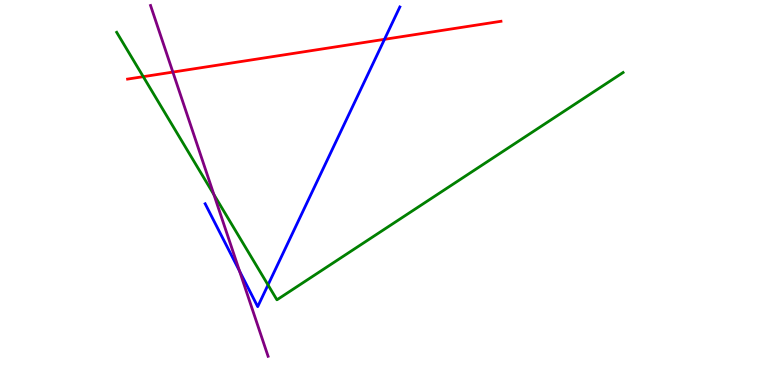[{'lines': ['blue', 'red'], 'intersections': [{'x': 4.96, 'y': 8.98}]}, {'lines': ['green', 'red'], 'intersections': [{'x': 1.85, 'y': 8.01}]}, {'lines': ['purple', 'red'], 'intersections': [{'x': 2.23, 'y': 8.13}]}, {'lines': ['blue', 'green'], 'intersections': [{'x': 3.46, 'y': 2.6}]}, {'lines': ['blue', 'purple'], 'intersections': [{'x': 3.09, 'y': 2.96}]}, {'lines': ['green', 'purple'], 'intersections': [{'x': 2.76, 'y': 4.94}]}]